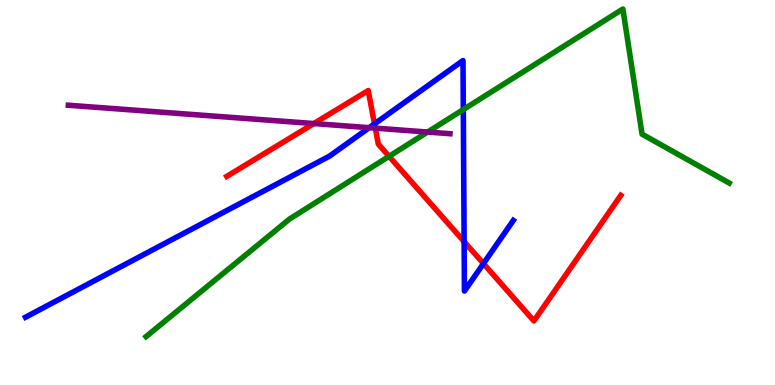[{'lines': ['blue', 'red'], 'intersections': [{'x': 4.83, 'y': 6.78}, {'x': 5.99, 'y': 3.72}, {'x': 6.24, 'y': 3.15}]}, {'lines': ['green', 'red'], 'intersections': [{'x': 5.02, 'y': 5.94}]}, {'lines': ['purple', 'red'], 'intersections': [{'x': 4.05, 'y': 6.79}, {'x': 4.84, 'y': 6.67}]}, {'lines': ['blue', 'green'], 'intersections': [{'x': 5.98, 'y': 7.15}]}, {'lines': ['blue', 'purple'], 'intersections': [{'x': 4.76, 'y': 6.68}]}, {'lines': ['green', 'purple'], 'intersections': [{'x': 5.52, 'y': 6.57}]}]